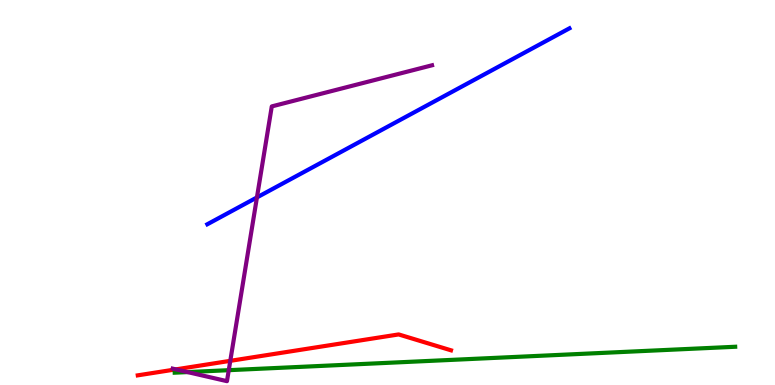[{'lines': ['blue', 'red'], 'intersections': []}, {'lines': ['green', 'red'], 'intersections': []}, {'lines': ['purple', 'red'], 'intersections': [{'x': 2.27, 'y': 0.406}, {'x': 2.97, 'y': 0.628}]}, {'lines': ['blue', 'green'], 'intersections': []}, {'lines': ['blue', 'purple'], 'intersections': [{'x': 3.32, 'y': 4.87}]}, {'lines': ['green', 'purple'], 'intersections': [{'x': 2.42, 'y': 0.335}, {'x': 2.95, 'y': 0.385}]}]